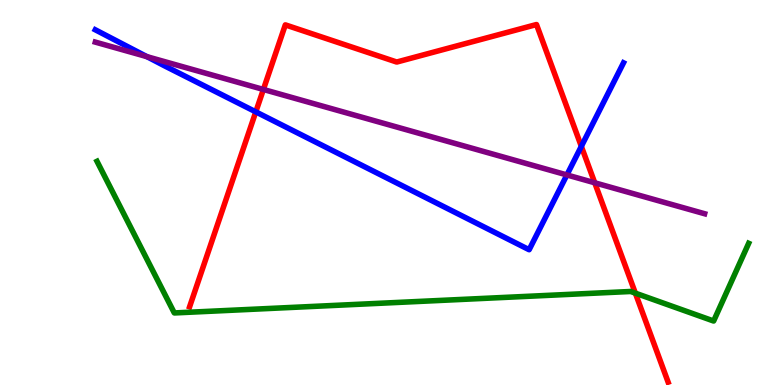[{'lines': ['blue', 'red'], 'intersections': [{'x': 3.3, 'y': 7.09}, {'x': 7.5, 'y': 6.2}]}, {'lines': ['green', 'red'], 'intersections': [{'x': 8.2, 'y': 2.39}]}, {'lines': ['purple', 'red'], 'intersections': [{'x': 3.4, 'y': 7.68}, {'x': 7.67, 'y': 5.25}]}, {'lines': ['blue', 'green'], 'intersections': []}, {'lines': ['blue', 'purple'], 'intersections': [{'x': 1.9, 'y': 8.53}, {'x': 7.31, 'y': 5.46}]}, {'lines': ['green', 'purple'], 'intersections': []}]